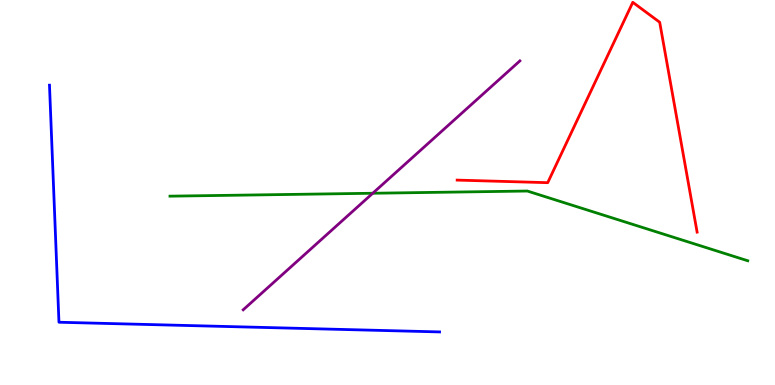[{'lines': ['blue', 'red'], 'intersections': []}, {'lines': ['green', 'red'], 'intersections': []}, {'lines': ['purple', 'red'], 'intersections': []}, {'lines': ['blue', 'green'], 'intersections': []}, {'lines': ['blue', 'purple'], 'intersections': []}, {'lines': ['green', 'purple'], 'intersections': [{'x': 4.81, 'y': 4.98}]}]